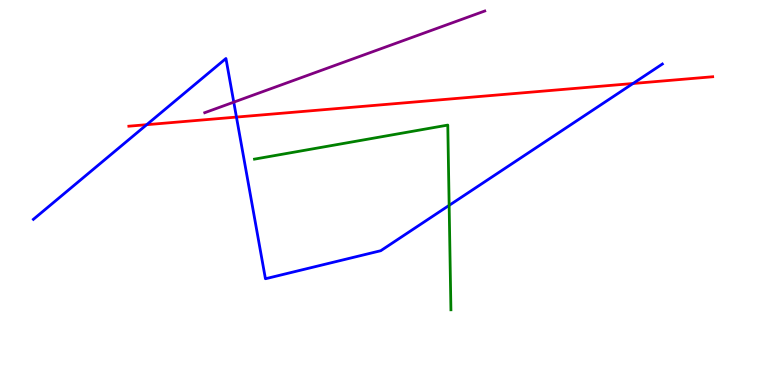[{'lines': ['blue', 'red'], 'intersections': [{'x': 1.89, 'y': 6.76}, {'x': 3.05, 'y': 6.96}, {'x': 8.17, 'y': 7.83}]}, {'lines': ['green', 'red'], 'intersections': []}, {'lines': ['purple', 'red'], 'intersections': []}, {'lines': ['blue', 'green'], 'intersections': [{'x': 5.8, 'y': 4.67}]}, {'lines': ['blue', 'purple'], 'intersections': [{'x': 3.02, 'y': 7.35}]}, {'lines': ['green', 'purple'], 'intersections': []}]